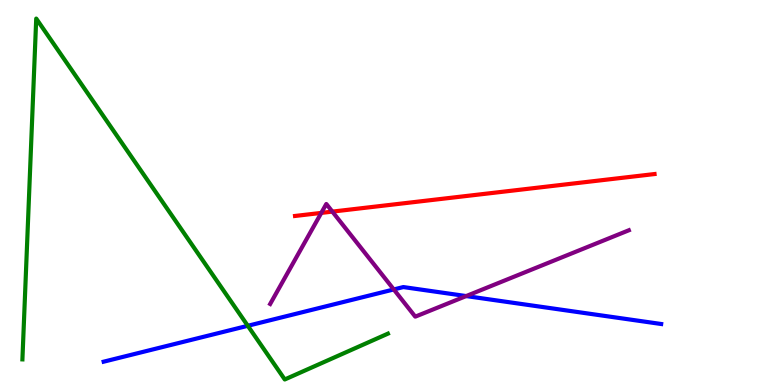[{'lines': ['blue', 'red'], 'intersections': []}, {'lines': ['green', 'red'], 'intersections': []}, {'lines': ['purple', 'red'], 'intersections': [{'x': 4.15, 'y': 4.47}, {'x': 4.29, 'y': 4.5}]}, {'lines': ['blue', 'green'], 'intersections': [{'x': 3.2, 'y': 1.54}]}, {'lines': ['blue', 'purple'], 'intersections': [{'x': 5.08, 'y': 2.48}, {'x': 6.01, 'y': 2.31}]}, {'lines': ['green', 'purple'], 'intersections': []}]